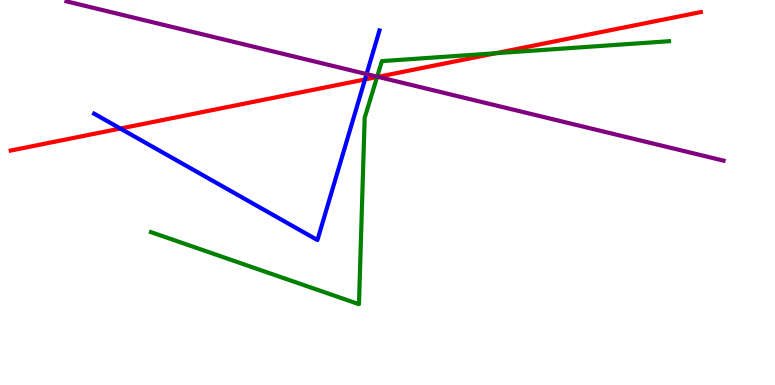[{'lines': ['blue', 'red'], 'intersections': [{'x': 1.55, 'y': 6.66}, {'x': 4.71, 'y': 7.94}]}, {'lines': ['green', 'red'], 'intersections': [{'x': 4.87, 'y': 8.0}, {'x': 6.4, 'y': 8.62}]}, {'lines': ['purple', 'red'], 'intersections': [{'x': 4.88, 'y': 8.0}]}, {'lines': ['blue', 'green'], 'intersections': []}, {'lines': ['blue', 'purple'], 'intersections': [{'x': 4.73, 'y': 8.08}]}, {'lines': ['green', 'purple'], 'intersections': [{'x': 4.87, 'y': 8.01}]}]